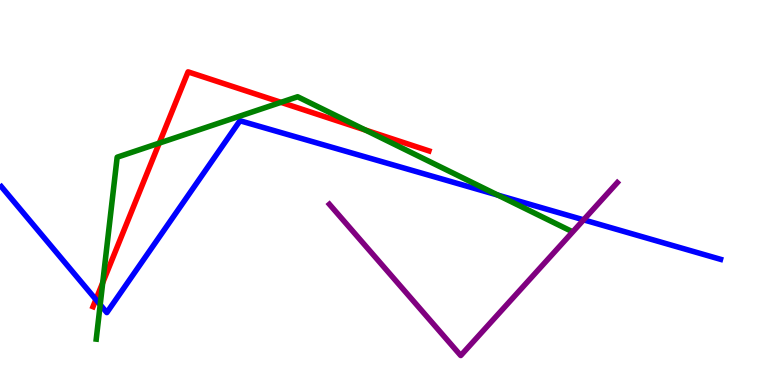[{'lines': ['blue', 'red'], 'intersections': [{'x': 1.24, 'y': 2.22}]}, {'lines': ['green', 'red'], 'intersections': [{'x': 1.33, 'y': 2.66}, {'x': 2.05, 'y': 6.28}, {'x': 3.63, 'y': 7.34}, {'x': 4.71, 'y': 6.62}]}, {'lines': ['purple', 'red'], 'intersections': []}, {'lines': ['blue', 'green'], 'intersections': [{'x': 1.29, 'y': 2.09}, {'x': 6.42, 'y': 4.93}]}, {'lines': ['blue', 'purple'], 'intersections': [{'x': 7.53, 'y': 4.29}]}, {'lines': ['green', 'purple'], 'intersections': []}]